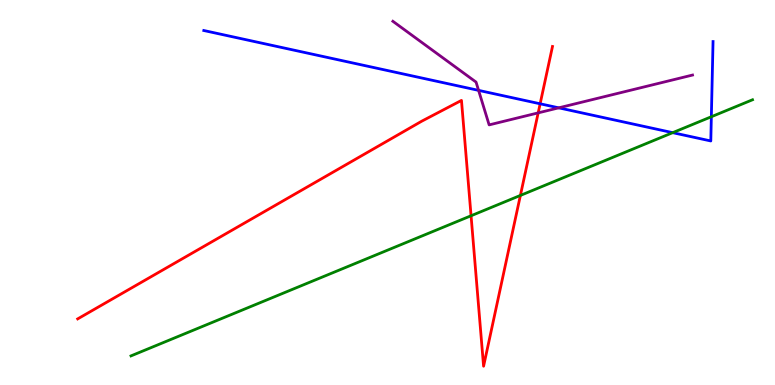[{'lines': ['blue', 'red'], 'intersections': [{'x': 6.97, 'y': 7.3}]}, {'lines': ['green', 'red'], 'intersections': [{'x': 6.08, 'y': 4.4}, {'x': 6.71, 'y': 4.92}]}, {'lines': ['purple', 'red'], 'intersections': [{'x': 6.94, 'y': 7.07}]}, {'lines': ['blue', 'green'], 'intersections': [{'x': 8.68, 'y': 6.55}, {'x': 9.18, 'y': 6.97}]}, {'lines': ['blue', 'purple'], 'intersections': [{'x': 6.18, 'y': 7.65}, {'x': 7.21, 'y': 7.2}]}, {'lines': ['green', 'purple'], 'intersections': []}]